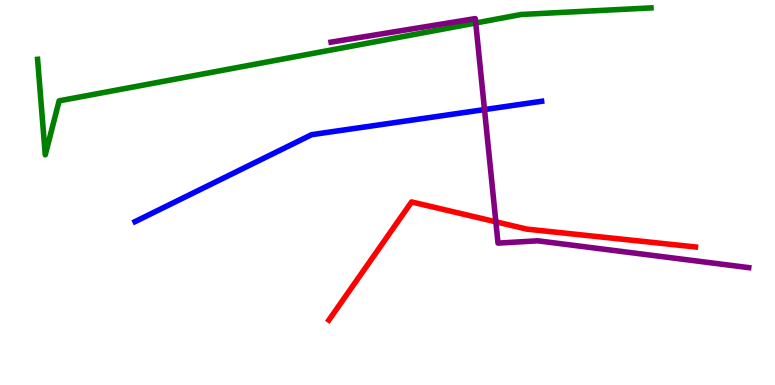[{'lines': ['blue', 'red'], 'intersections': []}, {'lines': ['green', 'red'], 'intersections': []}, {'lines': ['purple', 'red'], 'intersections': [{'x': 6.4, 'y': 4.24}]}, {'lines': ['blue', 'green'], 'intersections': []}, {'lines': ['blue', 'purple'], 'intersections': [{'x': 6.25, 'y': 7.15}]}, {'lines': ['green', 'purple'], 'intersections': [{'x': 6.14, 'y': 9.4}]}]